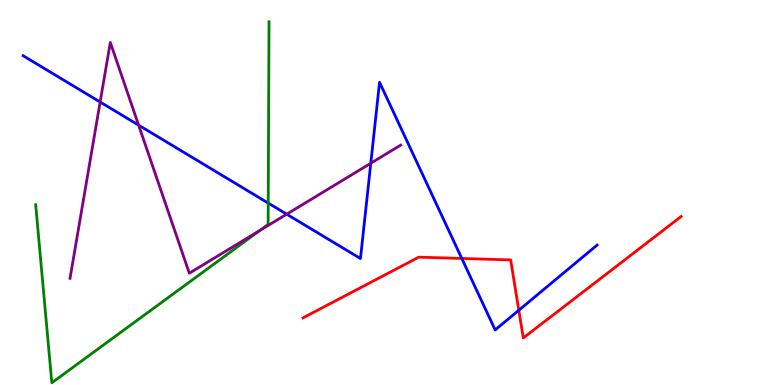[{'lines': ['blue', 'red'], 'intersections': [{'x': 5.96, 'y': 3.29}, {'x': 6.69, 'y': 1.94}]}, {'lines': ['green', 'red'], 'intersections': []}, {'lines': ['purple', 'red'], 'intersections': []}, {'lines': ['blue', 'green'], 'intersections': [{'x': 3.46, 'y': 4.73}]}, {'lines': ['blue', 'purple'], 'intersections': [{'x': 1.29, 'y': 7.35}, {'x': 1.79, 'y': 6.75}, {'x': 3.7, 'y': 4.44}, {'x': 4.78, 'y': 5.76}]}, {'lines': ['green', 'purple'], 'intersections': [{'x': 3.35, 'y': 4.01}]}]